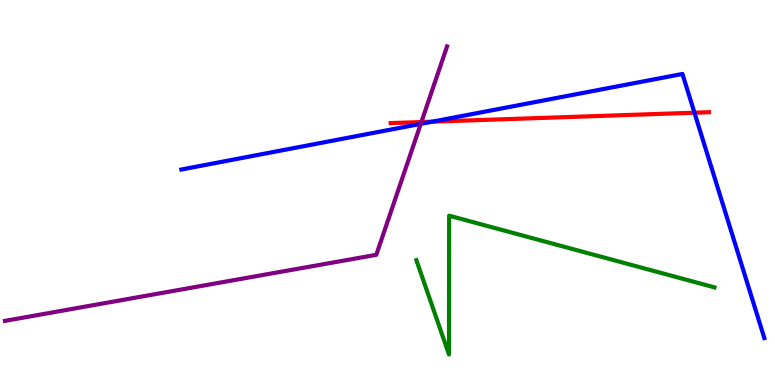[{'lines': ['blue', 'red'], 'intersections': [{'x': 5.58, 'y': 6.84}, {'x': 8.96, 'y': 7.07}]}, {'lines': ['green', 'red'], 'intersections': []}, {'lines': ['purple', 'red'], 'intersections': [{'x': 5.44, 'y': 6.83}]}, {'lines': ['blue', 'green'], 'intersections': []}, {'lines': ['blue', 'purple'], 'intersections': [{'x': 5.43, 'y': 6.78}]}, {'lines': ['green', 'purple'], 'intersections': []}]